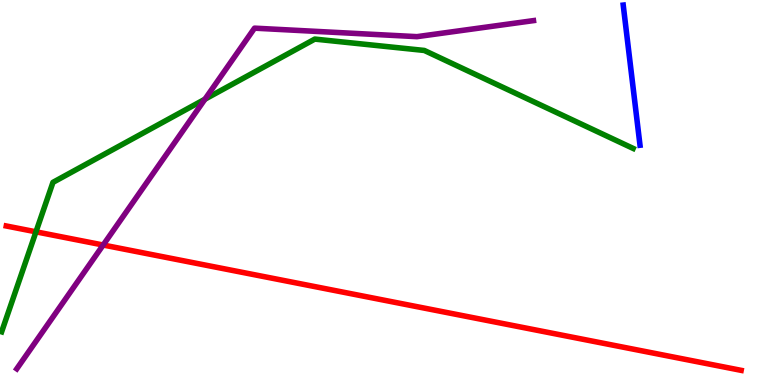[{'lines': ['blue', 'red'], 'intersections': []}, {'lines': ['green', 'red'], 'intersections': [{'x': 0.464, 'y': 3.98}]}, {'lines': ['purple', 'red'], 'intersections': [{'x': 1.33, 'y': 3.64}]}, {'lines': ['blue', 'green'], 'intersections': []}, {'lines': ['blue', 'purple'], 'intersections': []}, {'lines': ['green', 'purple'], 'intersections': [{'x': 2.64, 'y': 7.42}]}]